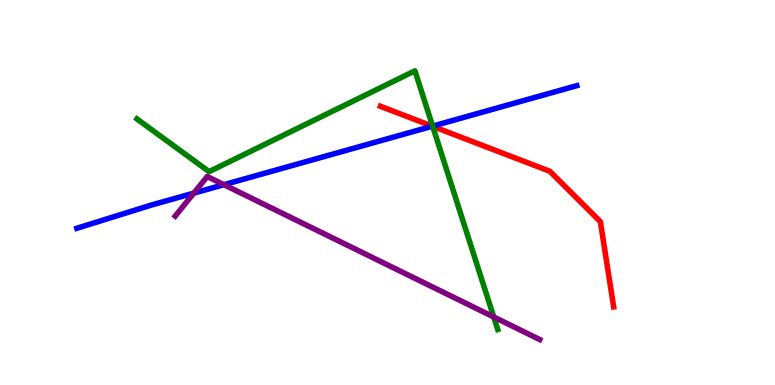[{'lines': ['blue', 'red'], 'intersections': [{'x': 5.58, 'y': 6.72}]}, {'lines': ['green', 'red'], 'intersections': [{'x': 5.58, 'y': 6.72}]}, {'lines': ['purple', 'red'], 'intersections': []}, {'lines': ['blue', 'green'], 'intersections': [{'x': 5.58, 'y': 6.72}]}, {'lines': ['blue', 'purple'], 'intersections': [{'x': 2.5, 'y': 4.98}, {'x': 2.89, 'y': 5.2}]}, {'lines': ['green', 'purple'], 'intersections': [{'x': 6.37, 'y': 1.77}]}]